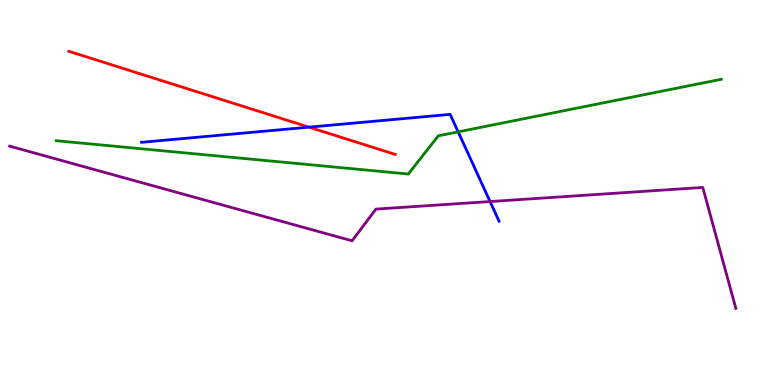[{'lines': ['blue', 'red'], 'intersections': [{'x': 3.99, 'y': 6.7}]}, {'lines': ['green', 'red'], 'intersections': []}, {'lines': ['purple', 'red'], 'intersections': []}, {'lines': ['blue', 'green'], 'intersections': [{'x': 5.91, 'y': 6.58}]}, {'lines': ['blue', 'purple'], 'intersections': [{'x': 6.32, 'y': 4.77}]}, {'lines': ['green', 'purple'], 'intersections': []}]